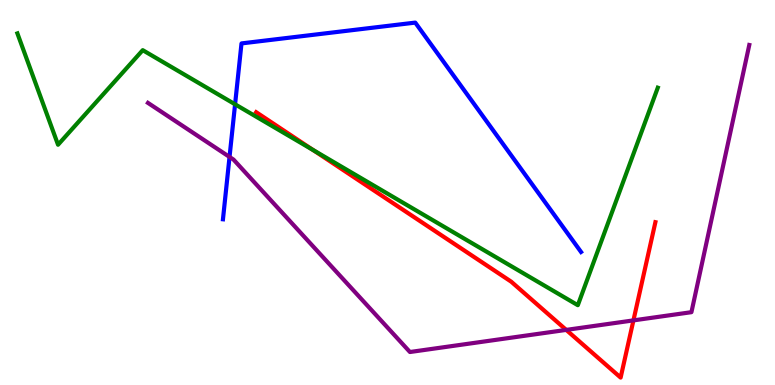[{'lines': ['blue', 'red'], 'intersections': []}, {'lines': ['green', 'red'], 'intersections': [{'x': 4.04, 'y': 6.1}]}, {'lines': ['purple', 'red'], 'intersections': [{'x': 7.31, 'y': 1.43}, {'x': 8.17, 'y': 1.68}]}, {'lines': ['blue', 'green'], 'intersections': [{'x': 3.03, 'y': 7.29}]}, {'lines': ['blue', 'purple'], 'intersections': [{'x': 2.96, 'y': 5.92}]}, {'lines': ['green', 'purple'], 'intersections': []}]